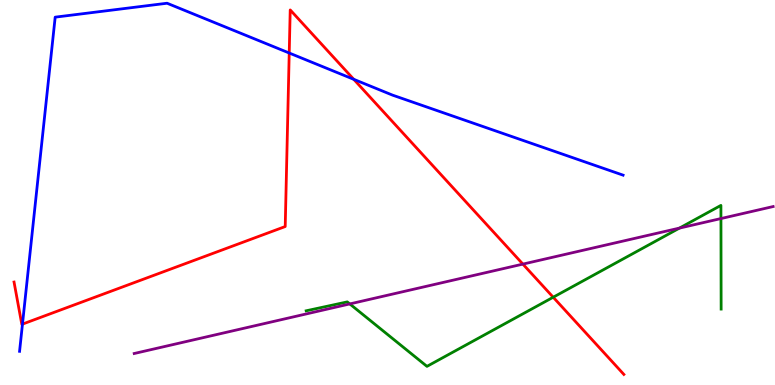[{'lines': ['blue', 'red'], 'intersections': [{'x': 0.29, 'y': 1.58}, {'x': 3.73, 'y': 8.62}, {'x': 4.56, 'y': 7.94}]}, {'lines': ['green', 'red'], 'intersections': [{'x': 7.14, 'y': 2.28}]}, {'lines': ['purple', 'red'], 'intersections': [{'x': 6.75, 'y': 3.14}]}, {'lines': ['blue', 'green'], 'intersections': []}, {'lines': ['blue', 'purple'], 'intersections': []}, {'lines': ['green', 'purple'], 'intersections': [{'x': 4.51, 'y': 2.11}, {'x': 8.77, 'y': 4.08}, {'x': 9.3, 'y': 4.32}]}]